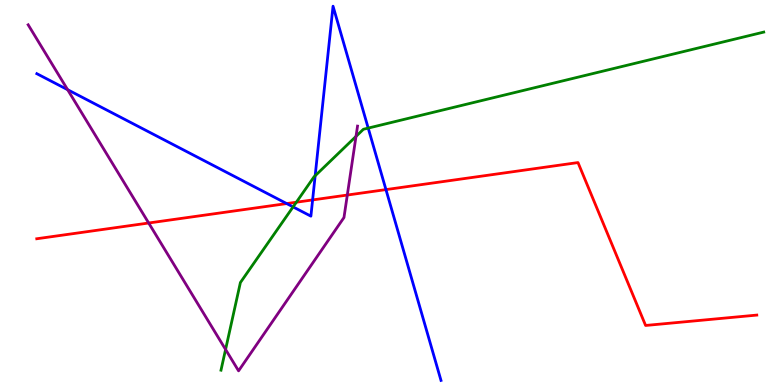[{'lines': ['blue', 'red'], 'intersections': [{'x': 3.7, 'y': 4.71}, {'x': 4.03, 'y': 4.81}, {'x': 4.98, 'y': 5.08}]}, {'lines': ['green', 'red'], 'intersections': [{'x': 3.82, 'y': 4.75}]}, {'lines': ['purple', 'red'], 'intersections': [{'x': 1.92, 'y': 4.21}, {'x': 4.48, 'y': 4.93}]}, {'lines': ['blue', 'green'], 'intersections': [{'x': 3.78, 'y': 4.63}, {'x': 4.07, 'y': 5.43}, {'x': 4.75, 'y': 6.67}]}, {'lines': ['blue', 'purple'], 'intersections': [{'x': 0.873, 'y': 7.67}]}, {'lines': ['green', 'purple'], 'intersections': [{'x': 2.91, 'y': 0.923}, {'x': 4.59, 'y': 6.46}]}]